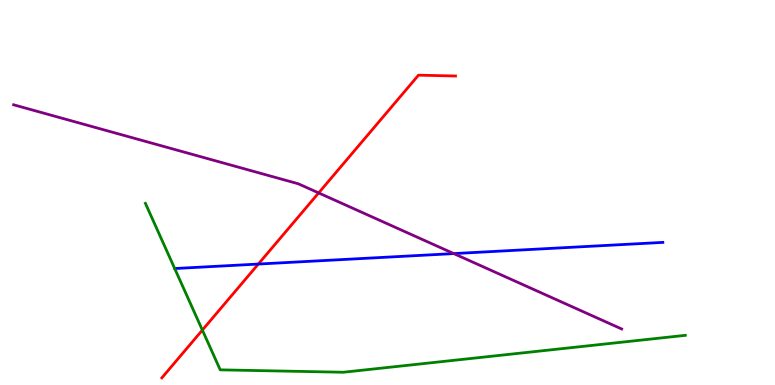[{'lines': ['blue', 'red'], 'intersections': [{'x': 3.33, 'y': 3.14}]}, {'lines': ['green', 'red'], 'intersections': [{'x': 2.61, 'y': 1.43}]}, {'lines': ['purple', 'red'], 'intersections': [{'x': 4.11, 'y': 4.99}]}, {'lines': ['blue', 'green'], 'intersections': []}, {'lines': ['blue', 'purple'], 'intersections': [{'x': 5.86, 'y': 3.41}]}, {'lines': ['green', 'purple'], 'intersections': []}]